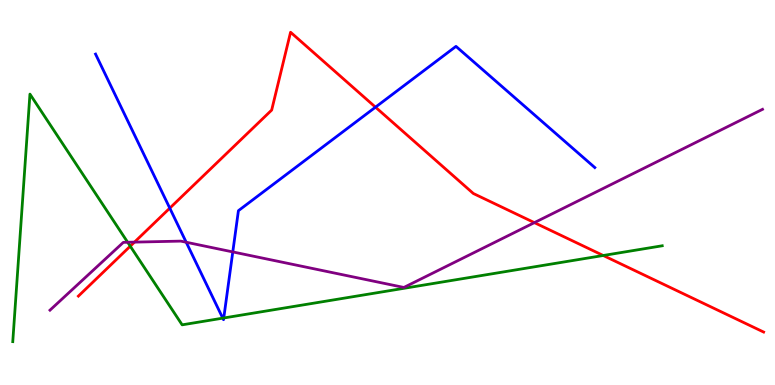[{'lines': ['blue', 'red'], 'intersections': [{'x': 2.19, 'y': 4.59}, {'x': 4.85, 'y': 7.22}]}, {'lines': ['green', 'red'], 'intersections': [{'x': 1.68, 'y': 3.61}, {'x': 7.78, 'y': 3.36}]}, {'lines': ['purple', 'red'], 'intersections': [{'x': 1.74, 'y': 3.71}, {'x': 6.9, 'y': 4.22}]}, {'lines': ['blue', 'green'], 'intersections': [{'x': 2.87, 'y': 1.74}, {'x': 2.89, 'y': 1.74}]}, {'lines': ['blue', 'purple'], 'intersections': [{'x': 2.4, 'y': 3.71}, {'x': 3.0, 'y': 3.46}]}, {'lines': ['green', 'purple'], 'intersections': [{'x': 1.65, 'y': 3.71}]}]